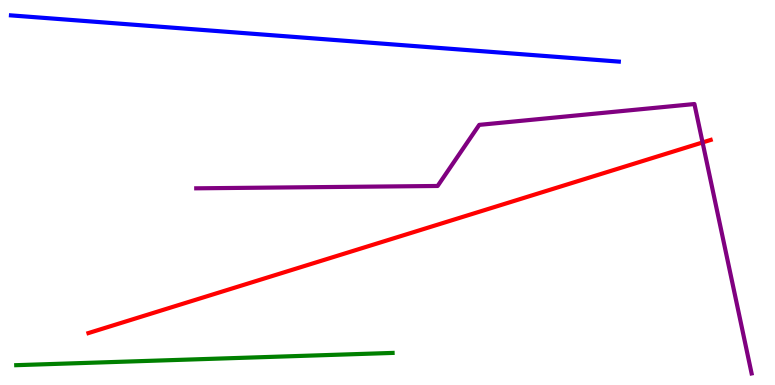[{'lines': ['blue', 'red'], 'intersections': []}, {'lines': ['green', 'red'], 'intersections': []}, {'lines': ['purple', 'red'], 'intersections': [{'x': 9.07, 'y': 6.3}]}, {'lines': ['blue', 'green'], 'intersections': []}, {'lines': ['blue', 'purple'], 'intersections': []}, {'lines': ['green', 'purple'], 'intersections': []}]